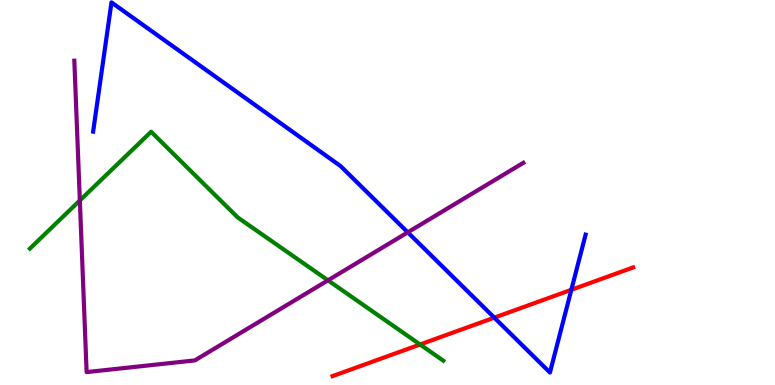[{'lines': ['blue', 'red'], 'intersections': [{'x': 6.38, 'y': 1.75}, {'x': 7.37, 'y': 2.47}]}, {'lines': ['green', 'red'], 'intersections': [{'x': 5.42, 'y': 1.05}]}, {'lines': ['purple', 'red'], 'intersections': []}, {'lines': ['blue', 'green'], 'intersections': []}, {'lines': ['blue', 'purple'], 'intersections': [{'x': 5.26, 'y': 3.97}]}, {'lines': ['green', 'purple'], 'intersections': [{'x': 1.03, 'y': 4.79}, {'x': 4.23, 'y': 2.72}]}]